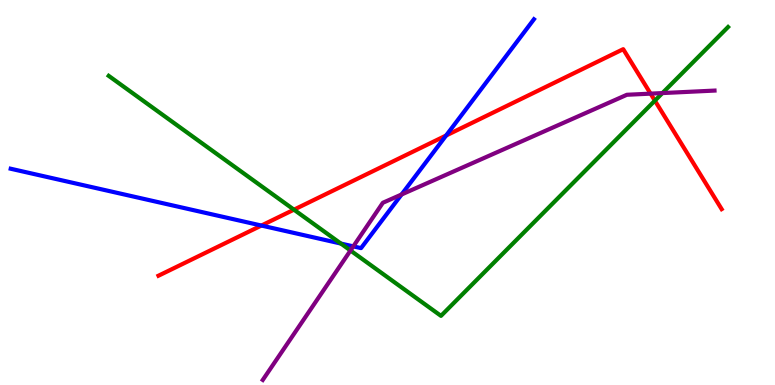[{'lines': ['blue', 'red'], 'intersections': [{'x': 3.37, 'y': 4.14}, {'x': 5.76, 'y': 6.48}]}, {'lines': ['green', 'red'], 'intersections': [{'x': 3.79, 'y': 4.55}, {'x': 8.45, 'y': 7.39}]}, {'lines': ['purple', 'red'], 'intersections': [{'x': 8.39, 'y': 7.57}]}, {'lines': ['blue', 'green'], 'intersections': [{'x': 4.4, 'y': 3.67}]}, {'lines': ['blue', 'purple'], 'intersections': [{'x': 4.56, 'y': 3.6}, {'x': 5.18, 'y': 4.95}]}, {'lines': ['green', 'purple'], 'intersections': [{'x': 4.52, 'y': 3.49}, {'x': 8.55, 'y': 7.58}]}]